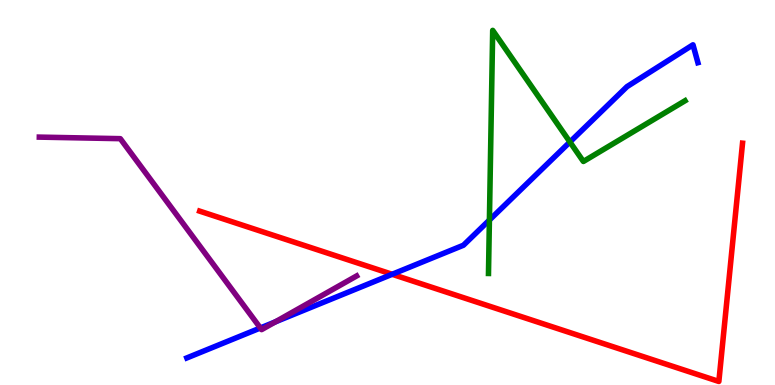[{'lines': ['blue', 'red'], 'intersections': [{'x': 5.06, 'y': 2.88}]}, {'lines': ['green', 'red'], 'intersections': []}, {'lines': ['purple', 'red'], 'intersections': []}, {'lines': ['blue', 'green'], 'intersections': [{'x': 6.31, 'y': 4.28}, {'x': 7.35, 'y': 6.31}]}, {'lines': ['blue', 'purple'], 'intersections': [{'x': 3.36, 'y': 1.48}, {'x': 3.55, 'y': 1.64}]}, {'lines': ['green', 'purple'], 'intersections': []}]